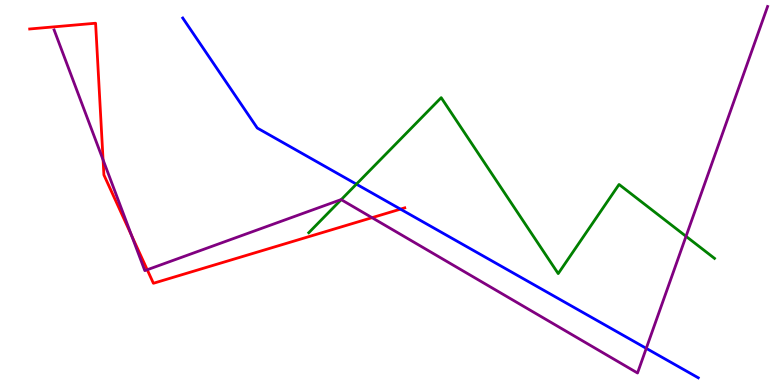[{'lines': ['blue', 'red'], 'intersections': [{'x': 5.17, 'y': 4.57}]}, {'lines': ['green', 'red'], 'intersections': []}, {'lines': ['purple', 'red'], 'intersections': [{'x': 1.33, 'y': 5.85}, {'x': 1.7, 'y': 3.88}, {'x': 1.9, 'y': 2.99}, {'x': 4.8, 'y': 4.35}]}, {'lines': ['blue', 'green'], 'intersections': [{'x': 4.6, 'y': 5.22}]}, {'lines': ['blue', 'purple'], 'intersections': [{'x': 8.34, 'y': 0.952}]}, {'lines': ['green', 'purple'], 'intersections': [{'x': 4.4, 'y': 4.81}, {'x': 8.85, 'y': 3.86}]}]